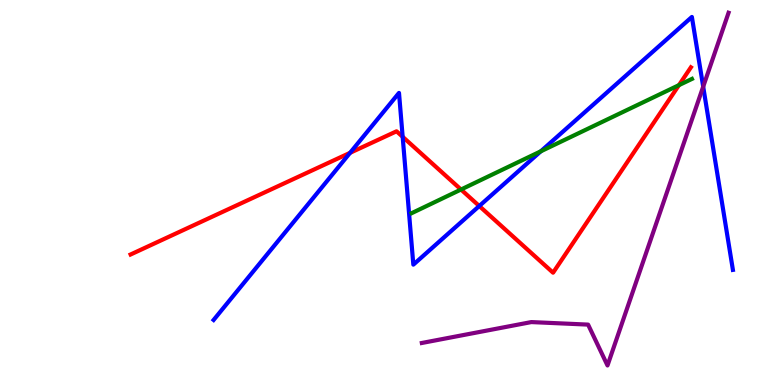[{'lines': ['blue', 'red'], 'intersections': [{'x': 4.52, 'y': 6.03}, {'x': 5.2, 'y': 6.45}, {'x': 6.18, 'y': 4.65}]}, {'lines': ['green', 'red'], 'intersections': [{'x': 5.95, 'y': 5.08}, {'x': 8.76, 'y': 7.79}]}, {'lines': ['purple', 'red'], 'intersections': []}, {'lines': ['blue', 'green'], 'intersections': [{'x': 6.98, 'y': 6.07}]}, {'lines': ['blue', 'purple'], 'intersections': [{'x': 9.07, 'y': 7.75}]}, {'lines': ['green', 'purple'], 'intersections': []}]